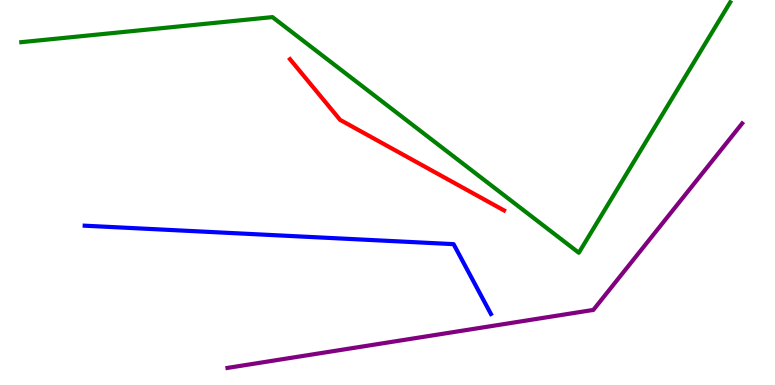[{'lines': ['blue', 'red'], 'intersections': []}, {'lines': ['green', 'red'], 'intersections': []}, {'lines': ['purple', 'red'], 'intersections': []}, {'lines': ['blue', 'green'], 'intersections': []}, {'lines': ['blue', 'purple'], 'intersections': []}, {'lines': ['green', 'purple'], 'intersections': []}]